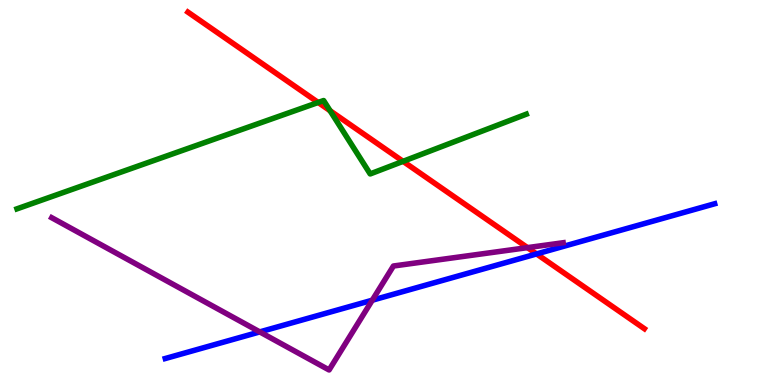[{'lines': ['blue', 'red'], 'intersections': [{'x': 6.92, 'y': 3.4}]}, {'lines': ['green', 'red'], 'intersections': [{'x': 4.11, 'y': 7.34}, {'x': 4.26, 'y': 7.12}, {'x': 5.2, 'y': 5.81}]}, {'lines': ['purple', 'red'], 'intersections': [{'x': 6.81, 'y': 3.57}]}, {'lines': ['blue', 'green'], 'intersections': []}, {'lines': ['blue', 'purple'], 'intersections': [{'x': 3.35, 'y': 1.38}, {'x': 4.8, 'y': 2.2}]}, {'lines': ['green', 'purple'], 'intersections': []}]